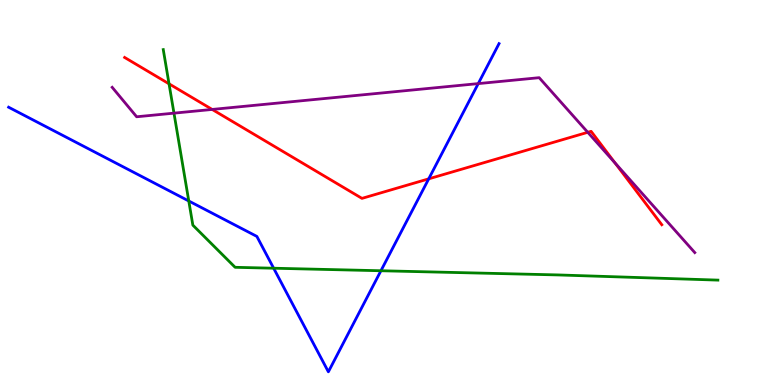[{'lines': ['blue', 'red'], 'intersections': [{'x': 5.53, 'y': 5.35}]}, {'lines': ['green', 'red'], 'intersections': [{'x': 2.18, 'y': 7.82}]}, {'lines': ['purple', 'red'], 'intersections': [{'x': 2.74, 'y': 7.16}, {'x': 7.58, 'y': 6.56}, {'x': 7.94, 'y': 5.77}]}, {'lines': ['blue', 'green'], 'intersections': [{'x': 2.44, 'y': 4.78}, {'x': 3.53, 'y': 3.03}, {'x': 4.92, 'y': 2.97}]}, {'lines': ['blue', 'purple'], 'intersections': [{'x': 6.17, 'y': 7.83}]}, {'lines': ['green', 'purple'], 'intersections': [{'x': 2.24, 'y': 7.06}]}]